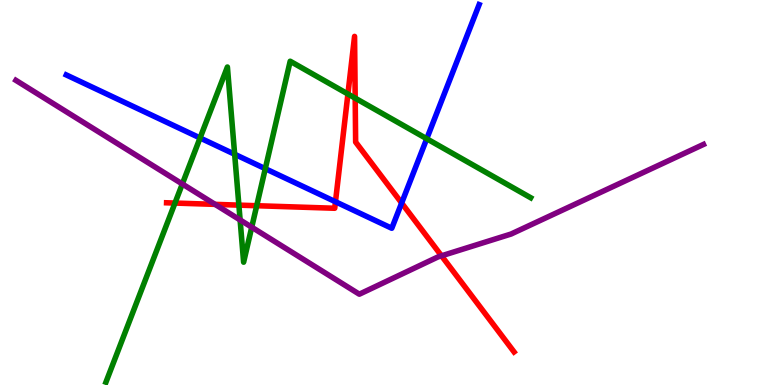[{'lines': ['blue', 'red'], 'intersections': [{'x': 4.33, 'y': 4.76}, {'x': 5.18, 'y': 4.73}]}, {'lines': ['green', 'red'], 'intersections': [{'x': 2.26, 'y': 4.73}, {'x': 3.08, 'y': 4.67}, {'x': 3.31, 'y': 4.66}, {'x': 4.49, 'y': 7.56}, {'x': 4.58, 'y': 7.45}]}, {'lines': ['purple', 'red'], 'intersections': [{'x': 2.78, 'y': 4.69}, {'x': 5.7, 'y': 3.36}]}, {'lines': ['blue', 'green'], 'intersections': [{'x': 2.58, 'y': 6.42}, {'x': 3.03, 'y': 5.99}, {'x': 3.42, 'y': 5.62}, {'x': 5.51, 'y': 6.4}]}, {'lines': ['blue', 'purple'], 'intersections': []}, {'lines': ['green', 'purple'], 'intersections': [{'x': 2.35, 'y': 5.22}, {'x': 3.1, 'y': 4.29}, {'x': 3.25, 'y': 4.1}]}]